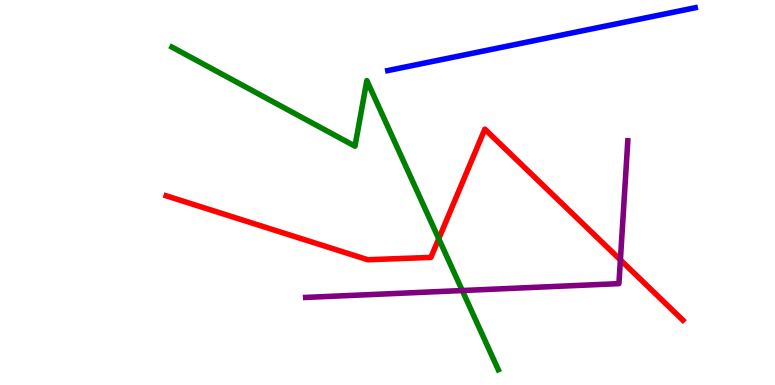[{'lines': ['blue', 'red'], 'intersections': []}, {'lines': ['green', 'red'], 'intersections': [{'x': 5.66, 'y': 3.8}]}, {'lines': ['purple', 'red'], 'intersections': [{'x': 8.01, 'y': 3.25}]}, {'lines': ['blue', 'green'], 'intersections': []}, {'lines': ['blue', 'purple'], 'intersections': []}, {'lines': ['green', 'purple'], 'intersections': [{'x': 5.97, 'y': 2.45}]}]